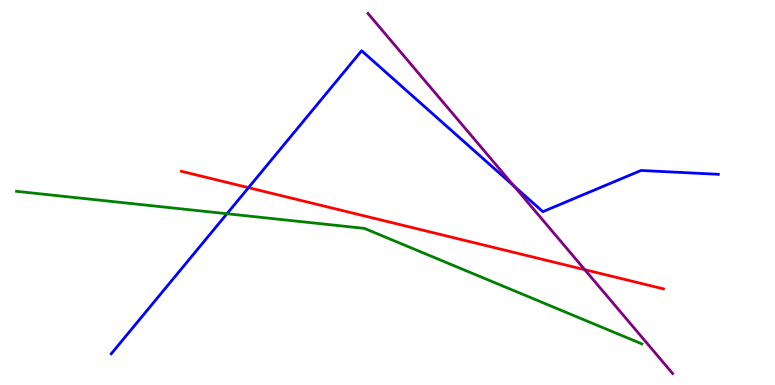[{'lines': ['blue', 'red'], 'intersections': [{'x': 3.21, 'y': 5.13}]}, {'lines': ['green', 'red'], 'intersections': []}, {'lines': ['purple', 'red'], 'intersections': [{'x': 7.55, 'y': 3.0}]}, {'lines': ['blue', 'green'], 'intersections': [{'x': 2.93, 'y': 4.45}]}, {'lines': ['blue', 'purple'], 'intersections': [{'x': 6.63, 'y': 5.17}]}, {'lines': ['green', 'purple'], 'intersections': []}]